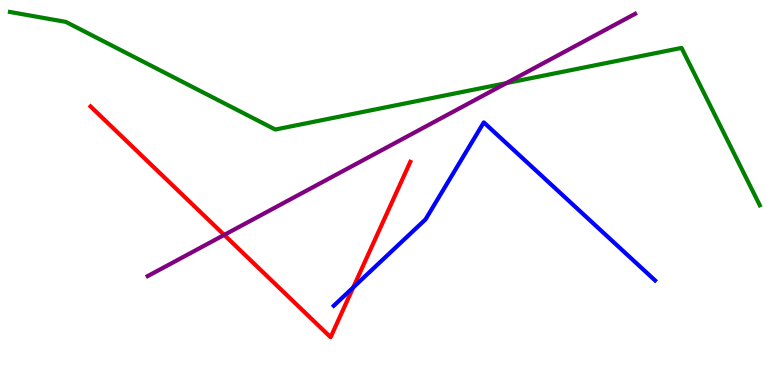[{'lines': ['blue', 'red'], 'intersections': [{'x': 4.56, 'y': 2.53}]}, {'lines': ['green', 'red'], 'intersections': []}, {'lines': ['purple', 'red'], 'intersections': [{'x': 2.89, 'y': 3.9}]}, {'lines': ['blue', 'green'], 'intersections': []}, {'lines': ['blue', 'purple'], 'intersections': []}, {'lines': ['green', 'purple'], 'intersections': [{'x': 6.53, 'y': 7.84}]}]